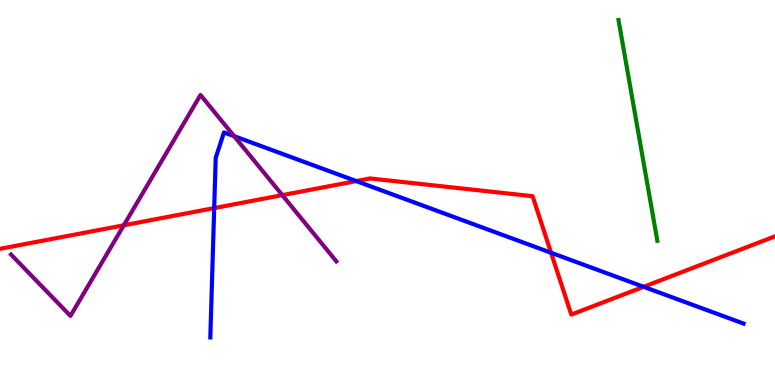[{'lines': ['blue', 'red'], 'intersections': [{'x': 2.76, 'y': 4.6}, {'x': 4.6, 'y': 5.3}, {'x': 7.11, 'y': 3.43}, {'x': 8.3, 'y': 2.55}]}, {'lines': ['green', 'red'], 'intersections': []}, {'lines': ['purple', 'red'], 'intersections': [{'x': 1.6, 'y': 4.15}, {'x': 3.64, 'y': 4.93}]}, {'lines': ['blue', 'green'], 'intersections': []}, {'lines': ['blue', 'purple'], 'intersections': [{'x': 3.02, 'y': 6.46}]}, {'lines': ['green', 'purple'], 'intersections': []}]